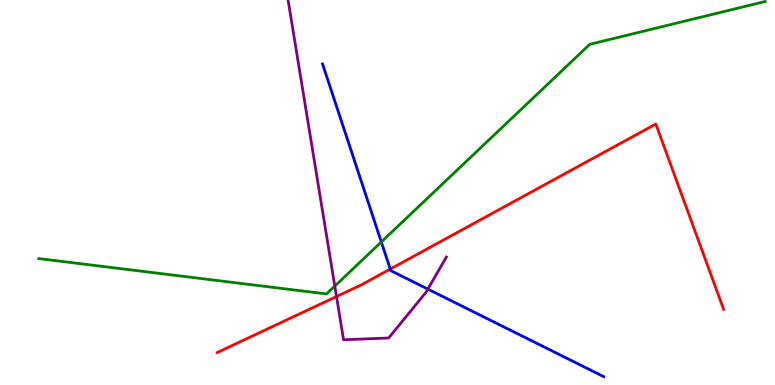[{'lines': ['blue', 'red'], 'intersections': [{'x': 5.04, 'y': 3.01}]}, {'lines': ['green', 'red'], 'intersections': []}, {'lines': ['purple', 'red'], 'intersections': [{'x': 4.34, 'y': 2.3}]}, {'lines': ['blue', 'green'], 'intersections': [{'x': 4.92, 'y': 3.71}]}, {'lines': ['blue', 'purple'], 'intersections': [{'x': 5.52, 'y': 2.49}]}, {'lines': ['green', 'purple'], 'intersections': [{'x': 4.32, 'y': 2.57}]}]